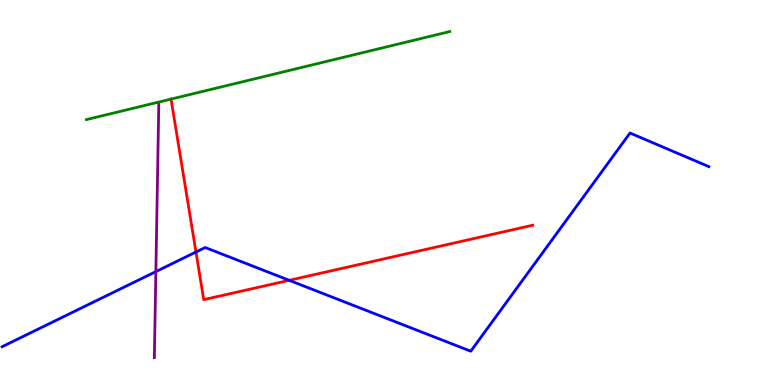[{'lines': ['blue', 'red'], 'intersections': [{'x': 2.53, 'y': 3.45}, {'x': 3.73, 'y': 2.72}]}, {'lines': ['green', 'red'], 'intersections': [{'x': 2.21, 'y': 7.43}]}, {'lines': ['purple', 'red'], 'intersections': []}, {'lines': ['blue', 'green'], 'intersections': []}, {'lines': ['blue', 'purple'], 'intersections': [{'x': 2.01, 'y': 2.95}]}, {'lines': ['green', 'purple'], 'intersections': []}]